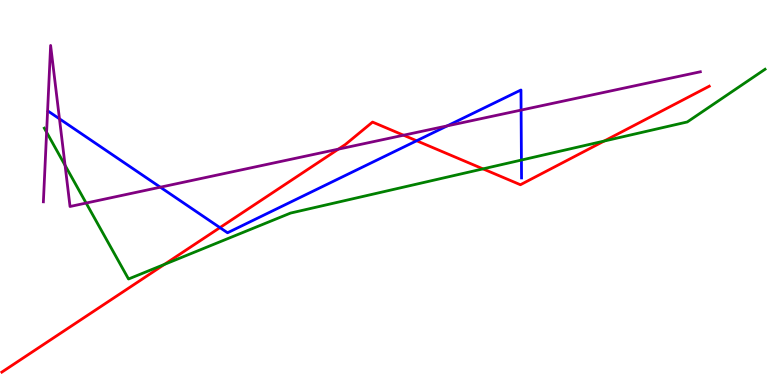[{'lines': ['blue', 'red'], 'intersections': [{'x': 2.84, 'y': 4.09}, {'x': 5.38, 'y': 6.34}]}, {'lines': ['green', 'red'], 'intersections': [{'x': 2.12, 'y': 3.13}, {'x': 6.23, 'y': 5.61}, {'x': 7.8, 'y': 6.34}]}, {'lines': ['purple', 'red'], 'intersections': [{'x': 4.37, 'y': 6.13}, {'x': 5.21, 'y': 6.49}]}, {'lines': ['blue', 'green'], 'intersections': [{'x': 6.73, 'y': 5.84}]}, {'lines': ['blue', 'purple'], 'intersections': [{'x': 0.767, 'y': 6.91}, {'x': 2.07, 'y': 5.14}, {'x': 5.77, 'y': 6.73}, {'x': 6.72, 'y': 7.14}]}, {'lines': ['green', 'purple'], 'intersections': [{'x': 0.601, 'y': 6.57}, {'x': 0.84, 'y': 5.71}, {'x': 1.11, 'y': 4.73}]}]